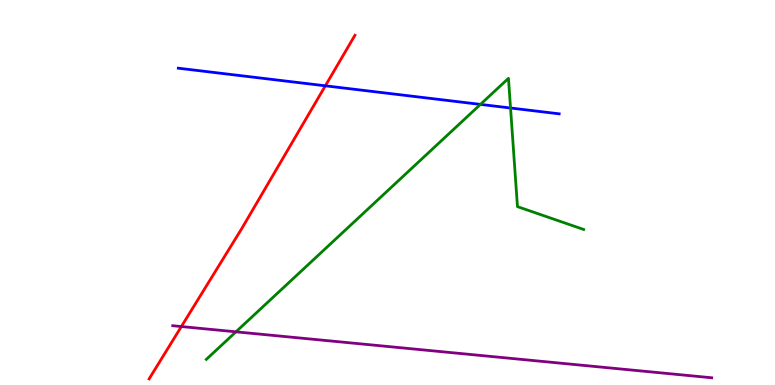[{'lines': ['blue', 'red'], 'intersections': [{'x': 4.2, 'y': 7.77}]}, {'lines': ['green', 'red'], 'intersections': []}, {'lines': ['purple', 'red'], 'intersections': [{'x': 2.34, 'y': 1.52}]}, {'lines': ['blue', 'green'], 'intersections': [{'x': 6.2, 'y': 7.29}, {'x': 6.59, 'y': 7.19}]}, {'lines': ['blue', 'purple'], 'intersections': []}, {'lines': ['green', 'purple'], 'intersections': [{'x': 3.04, 'y': 1.38}]}]